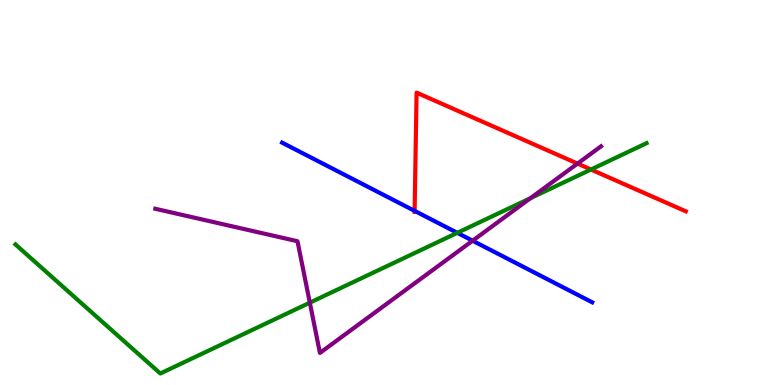[{'lines': ['blue', 'red'], 'intersections': [{'x': 5.35, 'y': 4.52}]}, {'lines': ['green', 'red'], 'intersections': [{'x': 7.63, 'y': 5.6}]}, {'lines': ['purple', 'red'], 'intersections': [{'x': 7.45, 'y': 5.75}]}, {'lines': ['blue', 'green'], 'intersections': [{'x': 5.9, 'y': 3.95}]}, {'lines': ['blue', 'purple'], 'intersections': [{'x': 6.1, 'y': 3.75}]}, {'lines': ['green', 'purple'], 'intersections': [{'x': 4.0, 'y': 2.14}, {'x': 6.85, 'y': 4.85}]}]